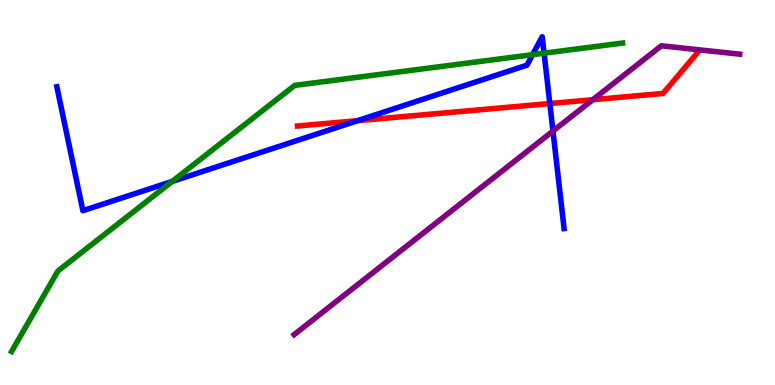[{'lines': ['blue', 'red'], 'intersections': [{'x': 4.61, 'y': 6.87}, {'x': 7.09, 'y': 7.31}]}, {'lines': ['green', 'red'], 'intersections': []}, {'lines': ['purple', 'red'], 'intersections': [{'x': 7.65, 'y': 7.41}]}, {'lines': ['blue', 'green'], 'intersections': [{'x': 2.22, 'y': 5.29}, {'x': 6.87, 'y': 8.58}, {'x': 7.02, 'y': 8.62}]}, {'lines': ['blue', 'purple'], 'intersections': [{'x': 7.14, 'y': 6.6}]}, {'lines': ['green', 'purple'], 'intersections': []}]